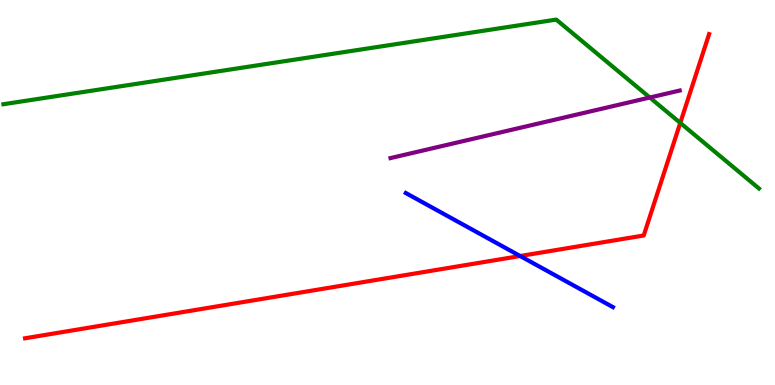[{'lines': ['blue', 'red'], 'intersections': [{'x': 6.71, 'y': 3.35}]}, {'lines': ['green', 'red'], 'intersections': [{'x': 8.78, 'y': 6.81}]}, {'lines': ['purple', 'red'], 'intersections': []}, {'lines': ['blue', 'green'], 'intersections': []}, {'lines': ['blue', 'purple'], 'intersections': []}, {'lines': ['green', 'purple'], 'intersections': [{'x': 8.38, 'y': 7.47}]}]